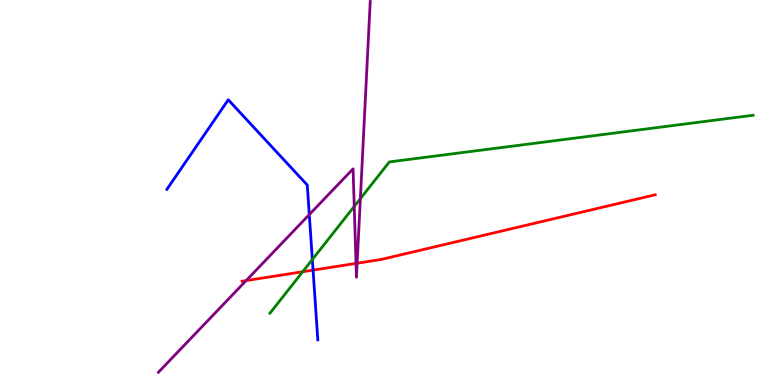[{'lines': ['blue', 'red'], 'intersections': [{'x': 4.04, 'y': 2.98}]}, {'lines': ['green', 'red'], 'intersections': [{'x': 3.91, 'y': 2.94}]}, {'lines': ['purple', 'red'], 'intersections': [{'x': 3.18, 'y': 2.71}, {'x': 4.59, 'y': 3.16}, {'x': 4.61, 'y': 3.16}]}, {'lines': ['blue', 'green'], 'intersections': [{'x': 4.03, 'y': 3.26}]}, {'lines': ['blue', 'purple'], 'intersections': [{'x': 3.99, 'y': 4.43}]}, {'lines': ['green', 'purple'], 'intersections': [{'x': 4.57, 'y': 4.64}, {'x': 4.65, 'y': 4.84}]}]